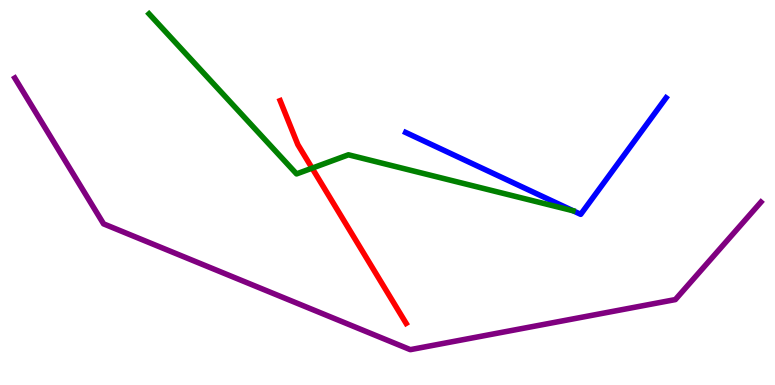[{'lines': ['blue', 'red'], 'intersections': []}, {'lines': ['green', 'red'], 'intersections': [{'x': 4.03, 'y': 5.63}]}, {'lines': ['purple', 'red'], 'intersections': []}, {'lines': ['blue', 'green'], 'intersections': []}, {'lines': ['blue', 'purple'], 'intersections': []}, {'lines': ['green', 'purple'], 'intersections': []}]